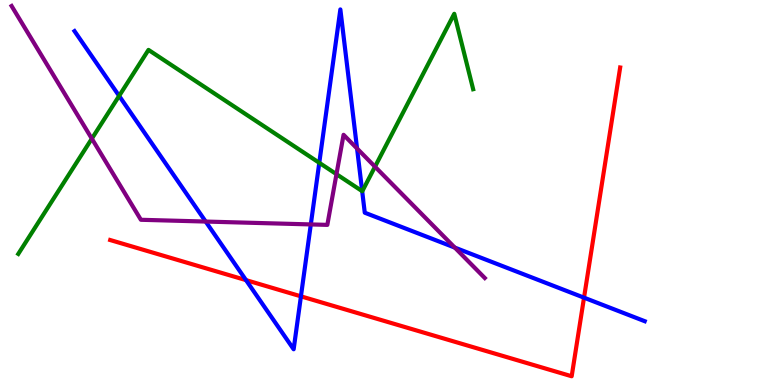[{'lines': ['blue', 'red'], 'intersections': [{'x': 3.17, 'y': 2.72}, {'x': 3.88, 'y': 2.3}, {'x': 7.54, 'y': 2.27}]}, {'lines': ['green', 'red'], 'intersections': []}, {'lines': ['purple', 'red'], 'intersections': []}, {'lines': ['blue', 'green'], 'intersections': [{'x': 1.54, 'y': 7.51}, {'x': 4.12, 'y': 5.77}, {'x': 4.67, 'y': 5.03}]}, {'lines': ['blue', 'purple'], 'intersections': [{'x': 2.65, 'y': 4.25}, {'x': 4.01, 'y': 4.17}, {'x': 4.61, 'y': 6.14}, {'x': 5.87, 'y': 3.57}]}, {'lines': ['green', 'purple'], 'intersections': [{'x': 1.18, 'y': 6.4}, {'x': 4.34, 'y': 5.48}, {'x': 4.84, 'y': 5.67}]}]